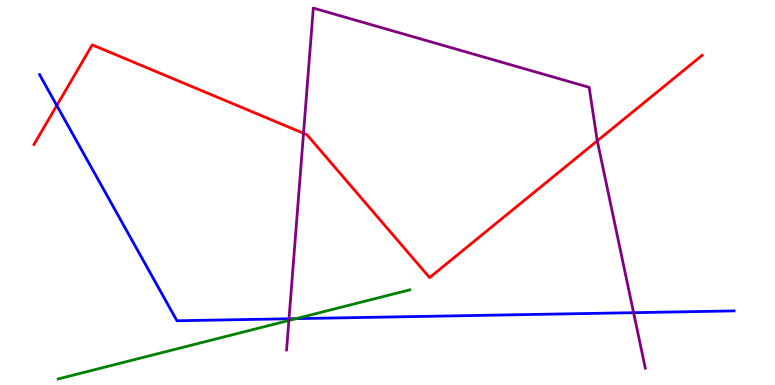[{'lines': ['blue', 'red'], 'intersections': [{'x': 0.733, 'y': 7.26}]}, {'lines': ['green', 'red'], 'intersections': []}, {'lines': ['purple', 'red'], 'intersections': [{'x': 3.92, 'y': 6.54}, {'x': 7.71, 'y': 6.34}]}, {'lines': ['blue', 'green'], 'intersections': [{'x': 3.82, 'y': 1.72}]}, {'lines': ['blue', 'purple'], 'intersections': [{'x': 3.73, 'y': 1.72}, {'x': 8.18, 'y': 1.88}]}, {'lines': ['green', 'purple'], 'intersections': [{'x': 3.73, 'y': 1.68}]}]